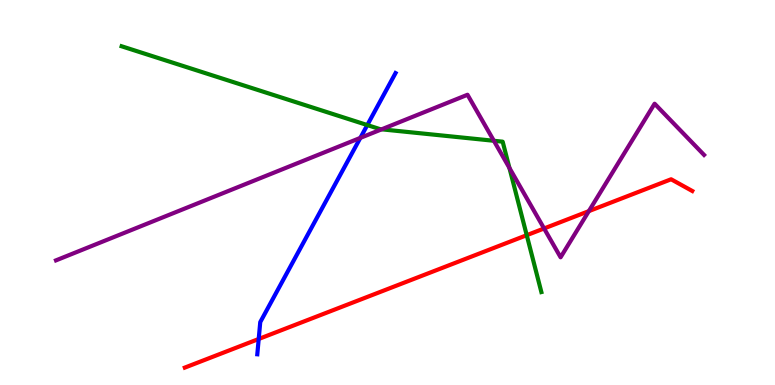[{'lines': ['blue', 'red'], 'intersections': [{'x': 3.34, 'y': 1.2}]}, {'lines': ['green', 'red'], 'intersections': [{'x': 6.8, 'y': 3.89}]}, {'lines': ['purple', 'red'], 'intersections': [{'x': 7.02, 'y': 4.07}, {'x': 7.6, 'y': 4.52}]}, {'lines': ['blue', 'green'], 'intersections': [{'x': 4.74, 'y': 6.75}]}, {'lines': ['blue', 'purple'], 'intersections': [{'x': 4.65, 'y': 6.42}]}, {'lines': ['green', 'purple'], 'intersections': [{'x': 4.92, 'y': 6.64}, {'x': 6.37, 'y': 6.34}, {'x': 6.57, 'y': 5.64}]}]